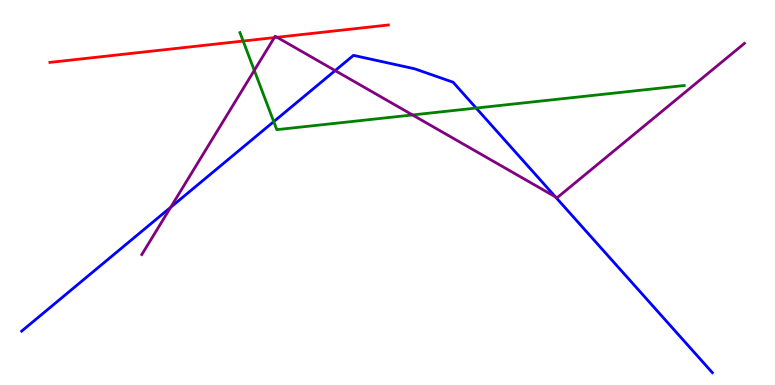[{'lines': ['blue', 'red'], 'intersections': []}, {'lines': ['green', 'red'], 'intersections': [{'x': 3.14, 'y': 8.93}]}, {'lines': ['purple', 'red'], 'intersections': [{'x': 3.54, 'y': 9.02}, {'x': 3.57, 'y': 9.03}]}, {'lines': ['blue', 'green'], 'intersections': [{'x': 3.53, 'y': 6.84}, {'x': 6.14, 'y': 7.19}]}, {'lines': ['blue', 'purple'], 'intersections': [{'x': 2.2, 'y': 4.62}, {'x': 4.32, 'y': 8.17}, {'x': 7.17, 'y': 4.89}]}, {'lines': ['green', 'purple'], 'intersections': [{'x': 3.28, 'y': 8.17}, {'x': 5.32, 'y': 7.01}]}]